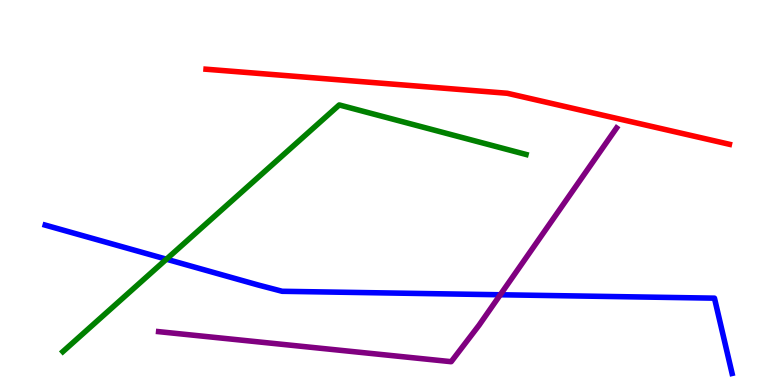[{'lines': ['blue', 'red'], 'intersections': []}, {'lines': ['green', 'red'], 'intersections': []}, {'lines': ['purple', 'red'], 'intersections': []}, {'lines': ['blue', 'green'], 'intersections': [{'x': 2.15, 'y': 3.27}]}, {'lines': ['blue', 'purple'], 'intersections': [{'x': 6.46, 'y': 2.34}]}, {'lines': ['green', 'purple'], 'intersections': []}]